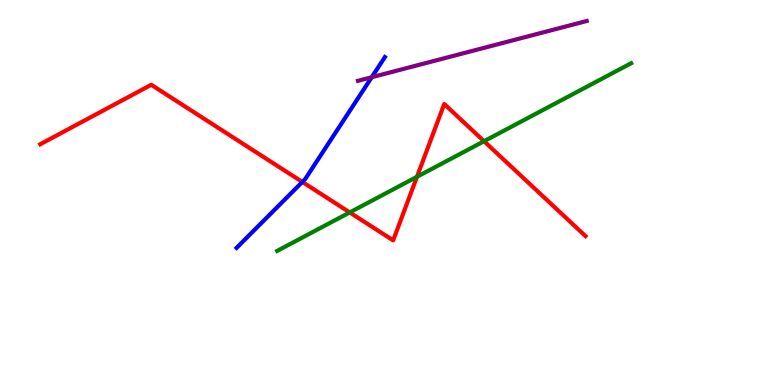[{'lines': ['blue', 'red'], 'intersections': [{'x': 3.9, 'y': 5.27}]}, {'lines': ['green', 'red'], 'intersections': [{'x': 4.51, 'y': 4.48}, {'x': 5.38, 'y': 5.41}, {'x': 6.25, 'y': 6.33}]}, {'lines': ['purple', 'red'], 'intersections': []}, {'lines': ['blue', 'green'], 'intersections': []}, {'lines': ['blue', 'purple'], 'intersections': [{'x': 4.8, 'y': 7.99}]}, {'lines': ['green', 'purple'], 'intersections': []}]